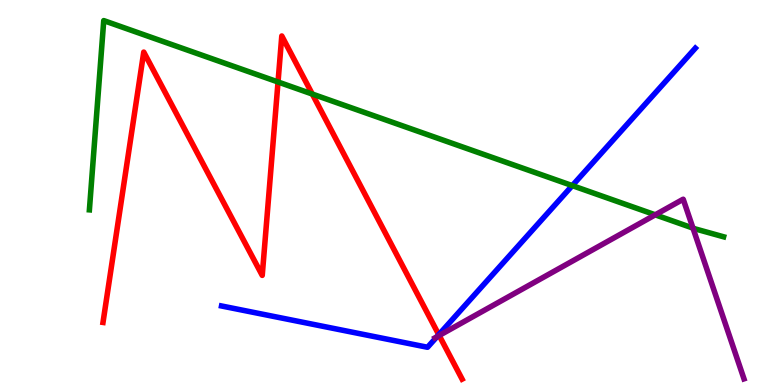[{'lines': ['blue', 'red'], 'intersections': [{'x': 5.66, 'y': 1.31}]}, {'lines': ['green', 'red'], 'intersections': [{'x': 3.59, 'y': 7.87}, {'x': 4.03, 'y': 7.56}]}, {'lines': ['purple', 'red'], 'intersections': [{'x': 5.67, 'y': 1.29}]}, {'lines': ['blue', 'green'], 'intersections': [{'x': 7.38, 'y': 5.18}]}, {'lines': ['blue', 'purple'], 'intersections': [{'x': 5.64, 'y': 1.25}]}, {'lines': ['green', 'purple'], 'intersections': [{'x': 8.45, 'y': 4.42}, {'x': 8.94, 'y': 4.08}]}]